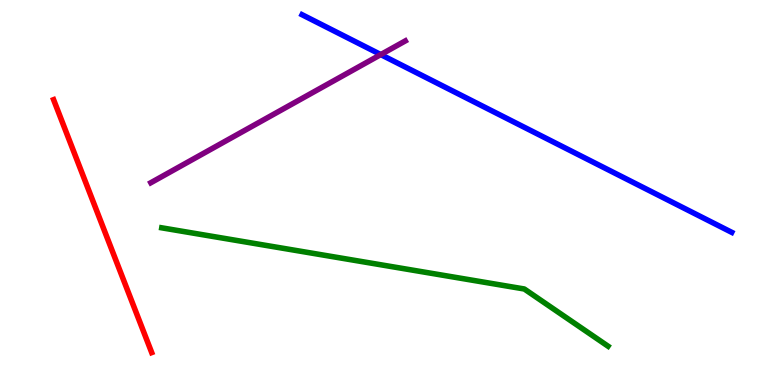[{'lines': ['blue', 'red'], 'intersections': []}, {'lines': ['green', 'red'], 'intersections': []}, {'lines': ['purple', 'red'], 'intersections': []}, {'lines': ['blue', 'green'], 'intersections': []}, {'lines': ['blue', 'purple'], 'intersections': [{'x': 4.91, 'y': 8.58}]}, {'lines': ['green', 'purple'], 'intersections': []}]